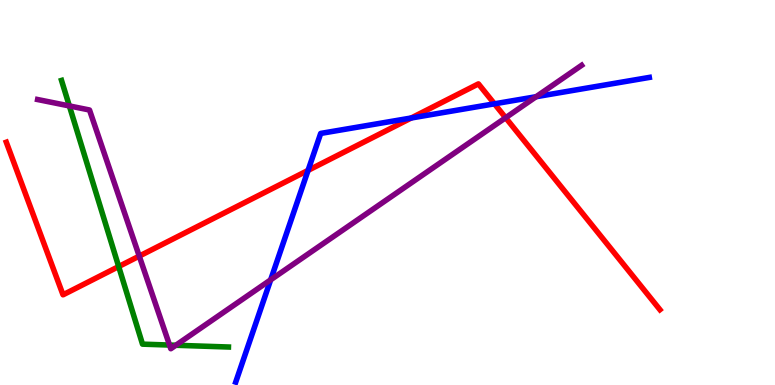[{'lines': ['blue', 'red'], 'intersections': [{'x': 3.98, 'y': 5.57}, {'x': 5.31, 'y': 6.94}, {'x': 6.38, 'y': 7.3}]}, {'lines': ['green', 'red'], 'intersections': [{'x': 1.53, 'y': 3.08}]}, {'lines': ['purple', 'red'], 'intersections': [{'x': 1.8, 'y': 3.35}, {'x': 6.52, 'y': 6.94}]}, {'lines': ['blue', 'green'], 'intersections': []}, {'lines': ['blue', 'purple'], 'intersections': [{'x': 3.49, 'y': 2.73}, {'x': 6.92, 'y': 7.49}]}, {'lines': ['green', 'purple'], 'intersections': [{'x': 0.895, 'y': 7.25}, {'x': 2.19, 'y': 1.04}, {'x': 2.27, 'y': 1.03}]}]